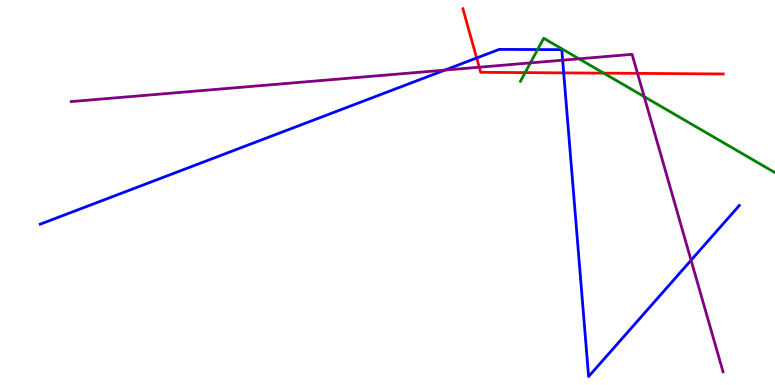[{'lines': ['blue', 'red'], 'intersections': [{'x': 6.15, 'y': 8.49}, {'x': 7.27, 'y': 8.11}]}, {'lines': ['green', 'red'], 'intersections': [{'x': 6.78, 'y': 8.11}, {'x': 7.79, 'y': 8.1}]}, {'lines': ['purple', 'red'], 'intersections': [{'x': 6.18, 'y': 8.25}, {'x': 8.23, 'y': 8.09}]}, {'lines': ['blue', 'green'], 'intersections': [{'x': 6.94, 'y': 8.71}]}, {'lines': ['blue', 'purple'], 'intersections': [{'x': 5.74, 'y': 8.18}, {'x': 7.26, 'y': 8.44}, {'x': 8.92, 'y': 3.24}]}, {'lines': ['green', 'purple'], 'intersections': [{'x': 6.84, 'y': 8.37}, {'x': 7.47, 'y': 8.47}, {'x': 8.31, 'y': 7.49}]}]